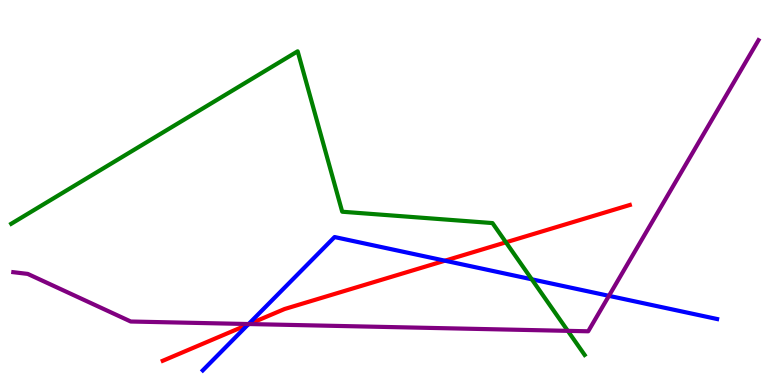[{'lines': ['blue', 'red'], 'intersections': [{'x': 3.2, 'y': 1.57}, {'x': 5.74, 'y': 3.23}]}, {'lines': ['green', 'red'], 'intersections': [{'x': 6.53, 'y': 3.71}]}, {'lines': ['purple', 'red'], 'intersections': [{'x': 3.22, 'y': 1.58}]}, {'lines': ['blue', 'green'], 'intersections': [{'x': 6.86, 'y': 2.75}]}, {'lines': ['blue', 'purple'], 'intersections': [{'x': 3.21, 'y': 1.58}, {'x': 7.86, 'y': 2.32}]}, {'lines': ['green', 'purple'], 'intersections': [{'x': 7.33, 'y': 1.41}]}]